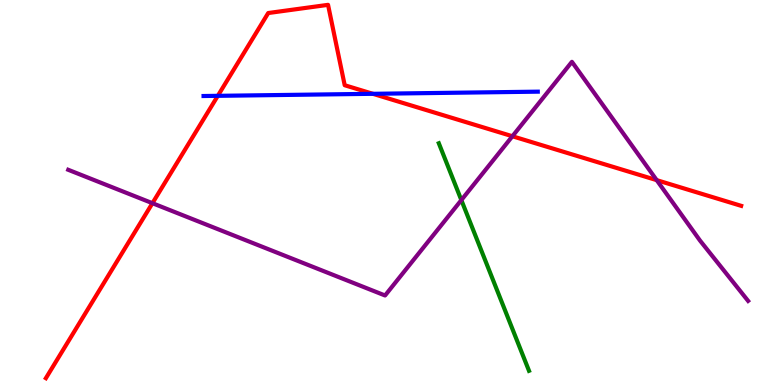[{'lines': ['blue', 'red'], 'intersections': [{'x': 2.81, 'y': 7.51}, {'x': 4.81, 'y': 7.56}]}, {'lines': ['green', 'red'], 'intersections': []}, {'lines': ['purple', 'red'], 'intersections': [{'x': 1.97, 'y': 4.72}, {'x': 6.61, 'y': 6.46}, {'x': 8.47, 'y': 5.32}]}, {'lines': ['blue', 'green'], 'intersections': []}, {'lines': ['blue', 'purple'], 'intersections': []}, {'lines': ['green', 'purple'], 'intersections': [{'x': 5.95, 'y': 4.8}]}]